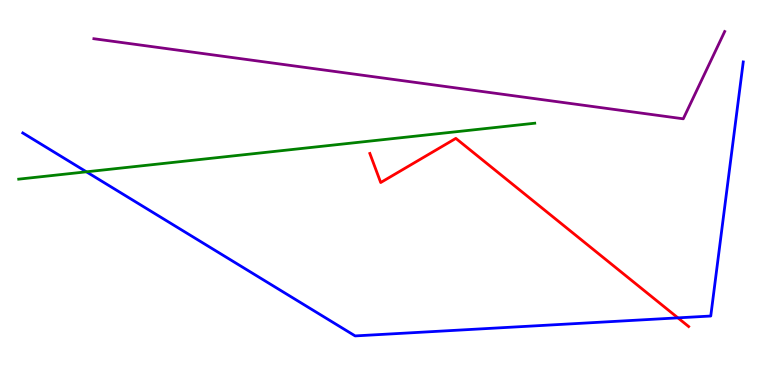[{'lines': ['blue', 'red'], 'intersections': [{'x': 8.75, 'y': 1.74}]}, {'lines': ['green', 'red'], 'intersections': []}, {'lines': ['purple', 'red'], 'intersections': []}, {'lines': ['blue', 'green'], 'intersections': [{'x': 1.11, 'y': 5.54}]}, {'lines': ['blue', 'purple'], 'intersections': []}, {'lines': ['green', 'purple'], 'intersections': []}]